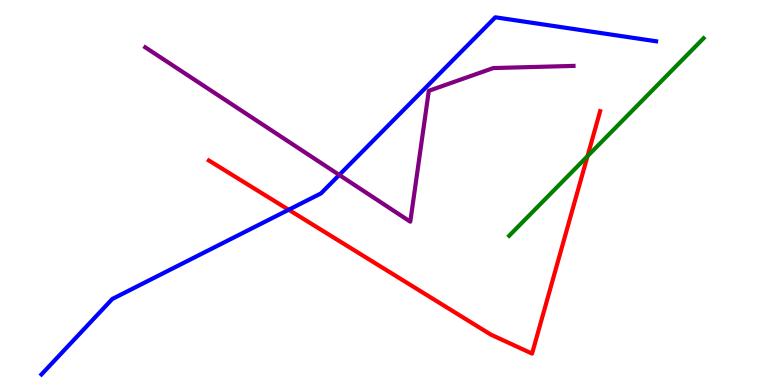[{'lines': ['blue', 'red'], 'intersections': [{'x': 3.72, 'y': 4.55}]}, {'lines': ['green', 'red'], 'intersections': [{'x': 7.58, 'y': 5.94}]}, {'lines': ['purple', 'red'], 'intersections': []}, {'lines': ['blue', 'green'], 'intersections': []}, {'lines': ['blue', 'purple'], 'intersections': [{'x': 4.38, 'y': 5.46}]}, {'lines': ['green', 'purple'], 'intersections': []}]